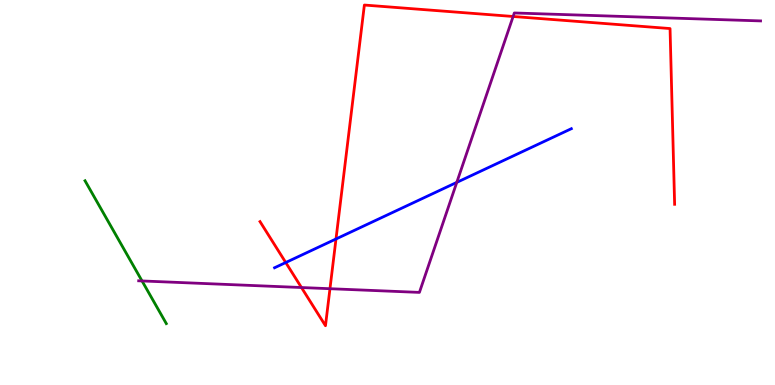[{'lines': ['blue', 'red'], 'intersections': [{'x': 3.69, 'y': 3.18}, {'x': 4.34, 'y': 3.79}]}, {'lines': ['green', 'red'], 'intersections': []}, {'lines': ['purple', 'red'], 'intersections': [{'x': 3.89, 'y': 2.53}, {'x': 4.26, 'y': 2.5}, {'x': 6.62, 'y': 9.57}]}, {'lines': ['blue', 'green'], 'intersections': []}, {'lines': ['blue', 'purple'], 'intersections': [{'x': 5.89, 'y': 5.26}]}, {'lines': ['green', 'purple'], 'intersections': [{'x': 1.83, 'y': 2.7}]}]